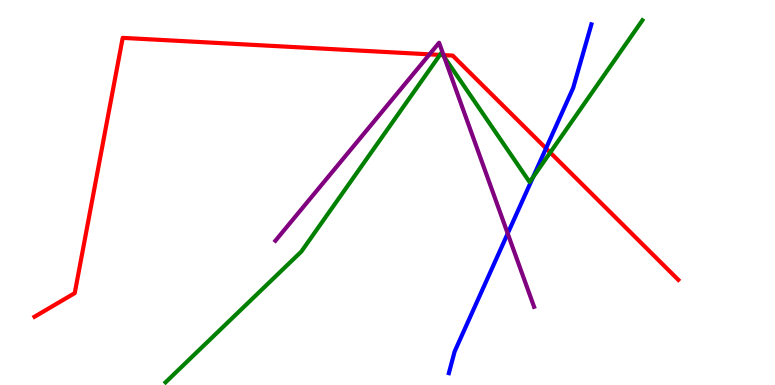[{'lines': ['blue', 'red'], 'intersections': [{'x': 7.05, 'y': 6.15}]}, {'lines': ['green', 'red'], 'intersections': [{'x': 5.68, 'y': 8.57}, {'x': 5.71, 'y': 8.57}, {'x': 7.1, 'y': 6.04}]}, {'lines': ['purple', 'red'], 'intersections': [{'x': 5.54, 'y': 8.59}, {'x': 5.72, 'y': 8.57}]}, {'lines': ['blue', 'green'], 'intersections': [{'x': 6.88, 'y': 5.4}]}, {'lines': ['blue', 'purple'], 'intersections': [{'x': 6.55, 'y': 3.93}]}, {'lines': ['green', 'purple'], 'intersections': [{'x': 5.73, 'y': 8.52}]}]